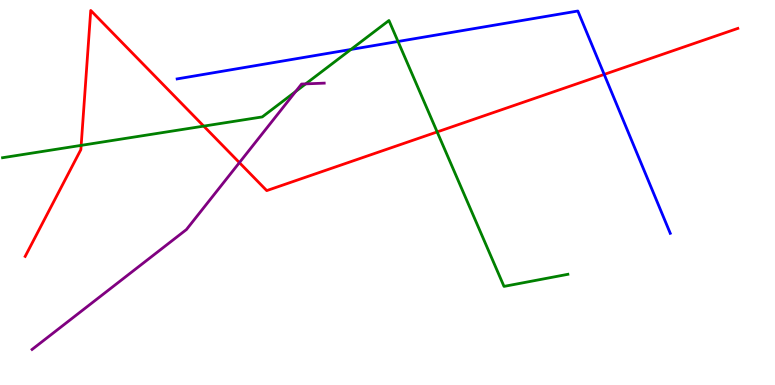[{'lines': ['blue', 'red'], 'intersections': [{'x': 7.8, 'y': 8.07}]}, {'lines': ['green', 'red'], 'intersections': [{'x': 1.05, 'y': 6.22}, {'x': 2.63, 'y': 6.72}, {'x': 5.64, 'y': 6.57}]}, {'lines': ['purple', 'red'], 'intersections': [{'x': 3.09, 'y': 5.78}]}, {'lines': ['blue', 'green'], 'intersections': [{'x': 4.53, 'y': 8.72}, {'x': 5.14, 'y': 8.92}]}, {'lines': ['blue', 'purple'], 'intersections': []}, {'lines': ['green', 'purple'], 'intersections': [{'x': 3.82, 'y': 7.62}, {'x': 3.94, 'y': 7.82}]}]